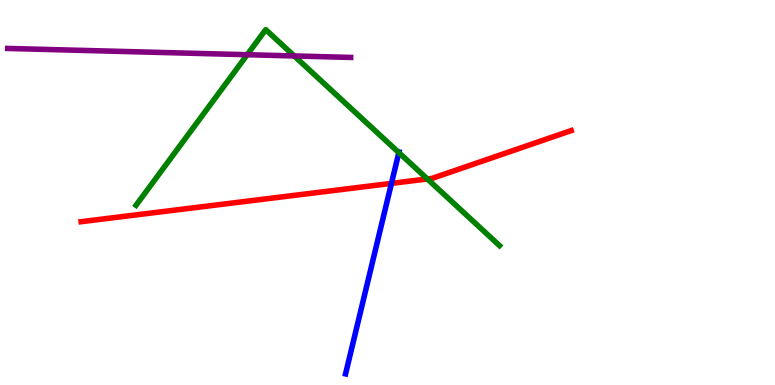[{'lines': ['blue', 'red'], 'intersections': [{'x': 5.05, 'y': 5.24}]}, {'lines': ['green', 'red'], 'intersections': [{'x': 5.51, 'y': 5.35}]}, {'lines': ['purple', 'red'], 'intersections': []}, {'lines': ['blue', 'green'], 'intersections': [{'x': 5.15, 'y': 6.04}]}, {'lines': ['blue', 'purple'], 'intersections': []}, {'lines': ['green', 'purple'], 'intersections': [{'x': 3.19, 'y': 8.58}, {'x': 3.8, 'y': 8.55}]}]